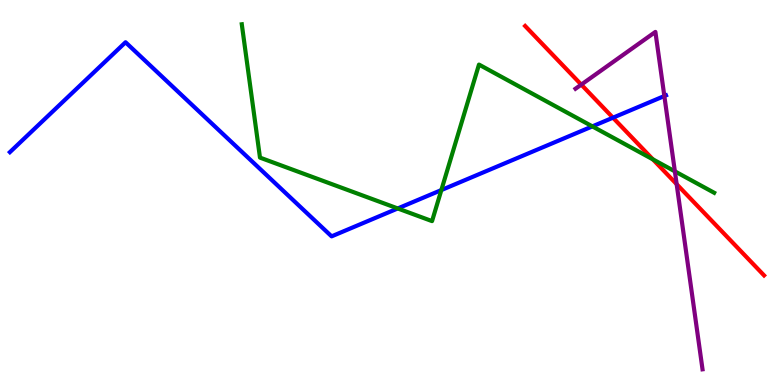[{'lines': ['blue', 'red'], 'intersections': [{'x': 7.91, 'y': 6.94}]}, {'lines': ['green', 'red'], 'intersections': [{'x': 8.42, 'y': 5.86}]}, {'lines': ['purple', 'red'], 'intersections': [{'x': 7.5, 'y': 7.8}, {'x': 8.73, 'y': 5.22}]}, {'lines': ['blue', 'green'], 'intersections': [{'x': 5.13, 'y': 4.59}, {'x': 5.69, 'y': 5.06}, {'x': 7.64, 'y': 6.72}]}, {'lines': ['blue', 'purple'], 'intersections': [{'x': 8.57, 'y': 7.51}]}, {'lines': ['green', 'purple'], 'intersections': [{'x': 8.71, 'y': 5.55}]}]